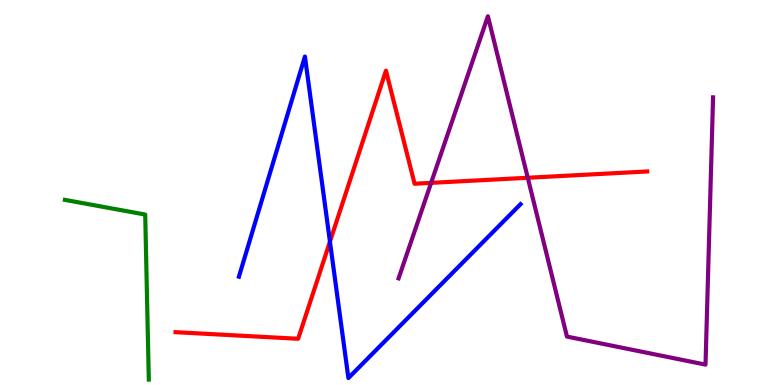[{'lines': ['blue', 'red'], 'intersections': [{'x': 4.26, 'y': 3.72}]}, {'lines': ['green', 'red'], 'intersections': []}, {'lines': ['purple', 'red'], 'intersections': [{'x': 5.56, 'y': 5.25}, {'x': 6.81, 'y': 5.38}]}, {'lines': ['blue', 'green'], 'intersections': []}, {'lines': ['blue', 'purple'], 'intersections': []}, {'lines': ['green', 'purple'], 'intersections': []}]